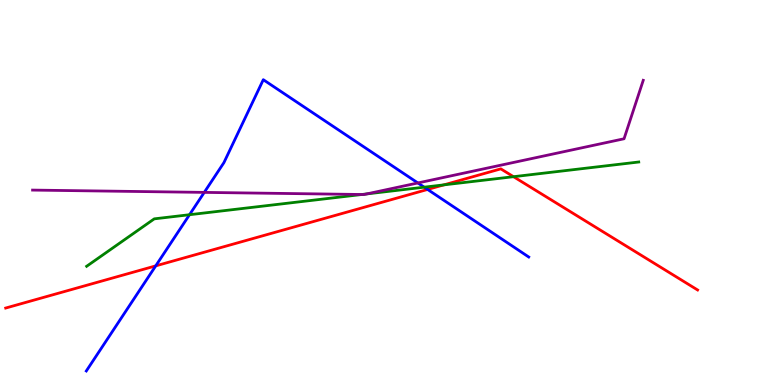[{'lines': ['blue', 'red'], 'intersections': [{'x': 2.01, 'y': 3.09}, {'x': 5.52, 'y': 5.08}]}, {'lines': ['green', 'red'], 'intersections': [{'x': 5.73, 'y': 5.2}, {'x': 6.63, 'y': 5.41}]}, {'lines': ['purple', 'red'], 'intersections': []}, {'lines': ['blue', 'green'], 'intersections': [{'x': 2.45, 'y': 4.42}, {'x': 5.47, 'y': 5.14}]}, {'lines': ['blue', 'purple'], 'intersections': [{'x': 2.64, 'y': 5.0}, {'x': 5.39, 'y': 5.25}]}, {'lines': ['green', 'purple'], 'intersections': [{'x': 4.67, 'y': 4.95}, {'x': 4.73, 'y': 4.96}]}]